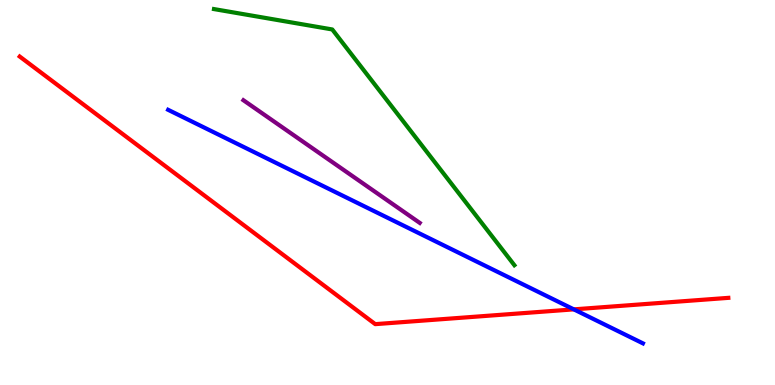[{'lines': ['blue', 'red'], 'intersections': [{'x': 7.4, 'y': 1.96}]}, {'lines': ['green', 'red'], 'intersections': []}, {'lines': ['purple', 'red'], 'intersections': []}, {'lines': ['blue', 'green'], 'intersections': []}, {'lines': ['blue', 'purple'], 'intersections': []}, {'lines': ['green', 'purple'], 'intersections': []}]